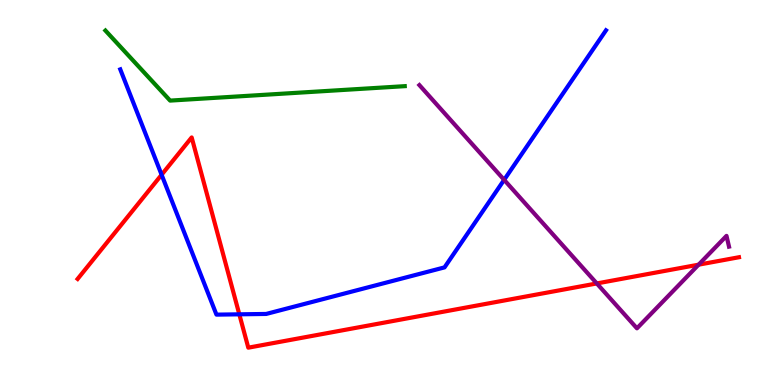[{'lines': ['blue', 'red'], 'intersections': [{'x': 2.09, 'y': 5.46}, {'x': 3.09, 'y': 1.84}]}, {'lines': ['green', 'red'], 'intersections': []}, {'lines': ['purple', 'red'], 'intersections': [{'x': 7.7, 'y': 2.64}, {'x': 9.01, 'y': 3.13}]}, {'lines': ['blue', 'green'], 'intersections': []}, {'lines': ['blue', 'purple'], 'intersections': [{'x': 6.5, 'y': 5.33}]}, {'lines': ['green', 'purple'], 'intersections': []}]